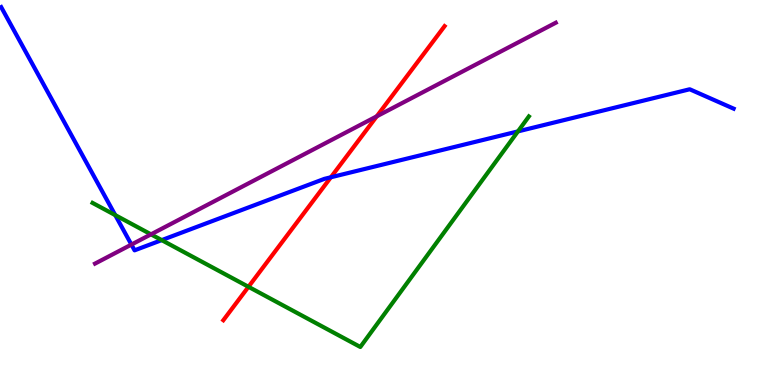[{'lines': ['blue', 'red'], 'intersections': [{'x': 4.27, 'y': 5.4}]}, {'lines': ['green', 'red'], 'intersections': [{'x': 3.21, 'y': 2.55}]}, {'lines': ['purple', 'red'], 'intersections': [{'x': 4.86, 'y': 6.98}]}, {'lines': ['blue', 'green'], 'intersections': [{'x': 1.49, 'y': 4.41}, {'x': 2.09, 'y': 3.76}, {'x': 6.68, 'y': 6.59}]}, {'lines': ['blue', 'purple'], 'intersections': [{'x': 1.7, 'y': 3.65}]}, {'lines': ['green', 'purple'], 'intersections': [{'x': 1.95, 'y': 3.91}]}]